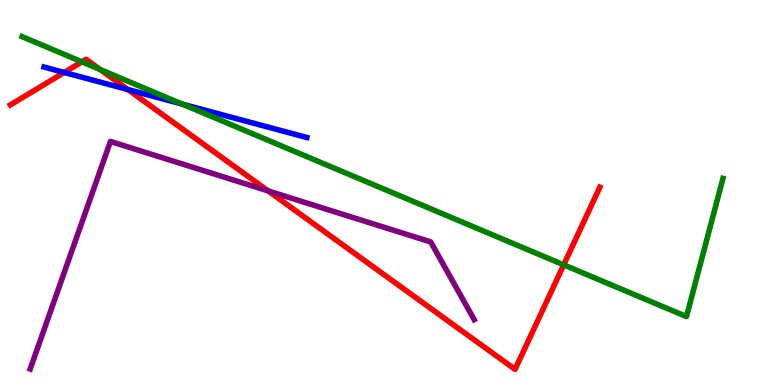[{'lines': ['blue', 'red'], 'intersections': [{'x': 0.829, 'y': 8.12}, {'x': 1.65, 'y': 7.67}]}, {'lines': ['green', 'red'], 'intersections': [{'x': 1.06, 'y': 8.39}, {'x': 1.29, 'y': 8.19}, {'x': 7.27, 'y': 3.12}]}, {'lines': ['purple', 'red'], 'intersections': [{'x': 3.46, 'y': 5.04}]}, {'lines': ['blue', 'green'], 'intersections': [{'x': 2.35, 'y': 7.3}]}, {'lines': ['blue', 'purple'], 'intersections': []}, {'lines': ['green', 'purple'], 'intersections': []}]